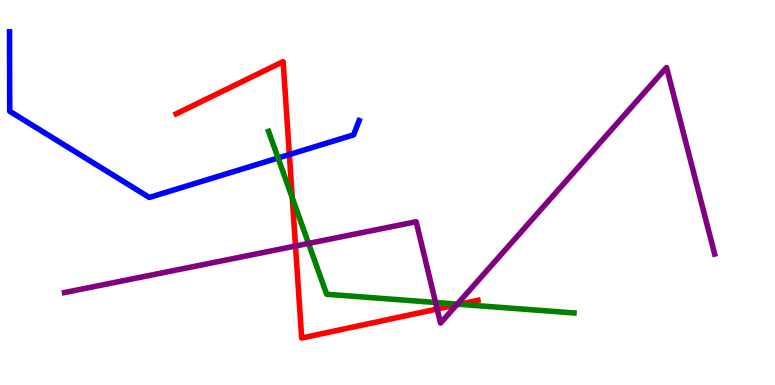[{'lines': ['blue', 'red'], 'intersections': [{'x': 3.73, 'y': 5.99}]}, {'lines': ['green', 'red'], 'intersections': [{'x': 3.77, 'y': 4.86}, {'x': 5.93, 'y': 2.1}]}, {'lines': ['purple', 'red'], 'intersections': [{'x': 3.81, 'y': 3.61}, {'x': 5.64, 'y': 1.97}, {'x': 5.89, 'y': 2.08}]}, {'lines': ['blue', 'green'], 'intersections': [{'x': 3.59, 'y': 5.9}]}, {'lines': ['blue', 'purple'], 'intersections': []}, {'lines': ['green', 'purple'], 'intersections': [{'x': 3.98, 'y': 3.68}, {'x': 5.62, 'y': 2.14}, {'x': 5.9, 'y': 2.1}]}]